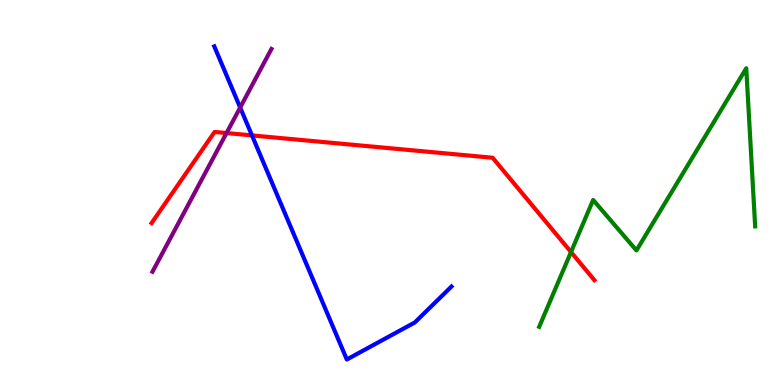[{'lines': ['blue', 'red'], 'intersections': [{'x': 3.25, 'y': 6.48}]}, {'lines': ['green', 'red'], 'intersections': [{'x': 7.37, 'y': 3.45}]}, {'lines': ['purple', 'red'], 'intersections': [{'x': 2.92, 'y': 6.54}]}, {'lines': ['blue', 'green'], 'intersections': []}, {'lines': ['blue', 'purple'], 'intersections': [{'x': 3.1, 'y': 7.21}]}, {'lines': ['green', 'purple'], 'intersections': []}]